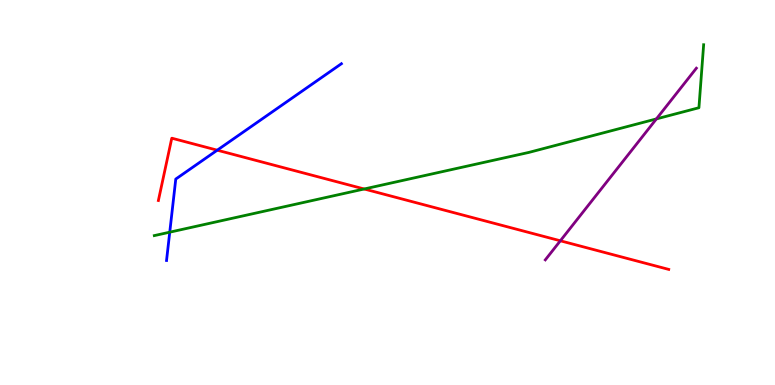[{'lines': ['blue', 'red'], 'intersections': [{'x': 2.8, 'y': 6.1}]}, {'lines': ['green', 'red'], 'intersections': [{'x': 4.7, 'y': 5.09}]}, {'lines': ['purple', 'red'], 'intersections': [{'x': 7.23, 'y': 3.75}]}, {'lines': ['blue', 'green'], 'intersections': [{'x': 2.19, 'y': 3.97}]}, {'lines': ['blue', 'purple'], 'intersections': []}, {'lines': ['green', 'purple'], 'intersections': [{'x': 8.47, 'y': 6.91}]}]